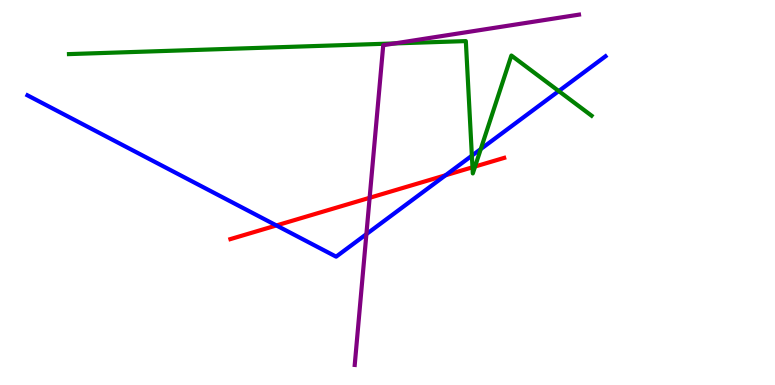[{'lines': ['blue', 'red'], 'intersections': [{'x': 3.57, 'y': 4.14}, {'x': 5.75, 'y': 5.45}]}, {'lines': ['green', 'red'], 'intersections': [{'x': 6.1, 'y': 5.65}, {'x': 6.13, 'y': 5.67}]}, {'lines': ['purple', 'red'], 'intersections': [{'x': 4.77, 'y': 4.86}]}, {'lines': ['blue', 'green'], 'intersections': [{'x': 6.09, 'y': 5.96}, {'x': 6.2, 'y': 6.13}, {'x': 7.21, 'y': 7.63}]}, {'lines': ['blue', 'purple'], 'intersections': [{'x': 4.73, 'y': 3.92}]}, {'lines': ['green', 'purple'], 'intersections': [{'x': 5.09, 'y': 8.87}]}]